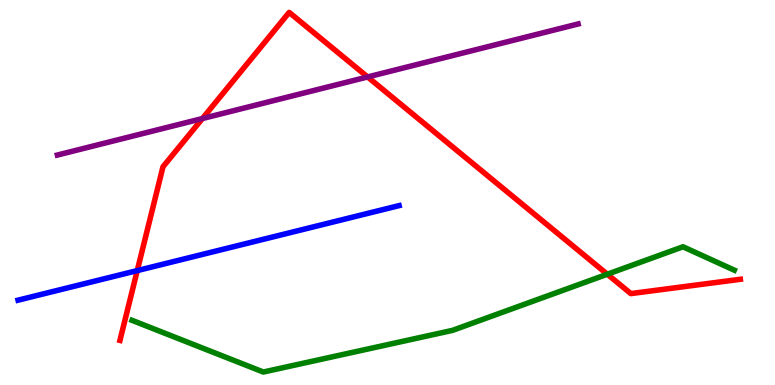[{'lines': ['blue', 'red'], 'intersections': [{'x': 1.77, 'y': 2.97}]}, {'lines': ['green', 'red'], 'intersections': [{'x': 7.84, 'y': 2.88}]}, {'lines': ['purple', 'red'], 'intersections': [{'x': 2.61, 'y': 6.92}, {'x': 4.74, 'y': 8.0}]}, {'lines': ['blue', 'green'], 'intersections': []}, {'lines': ['blue', 'purple'], 'intersections': []}, {'lines': ['green', 'purple'], 'intersections': []}]